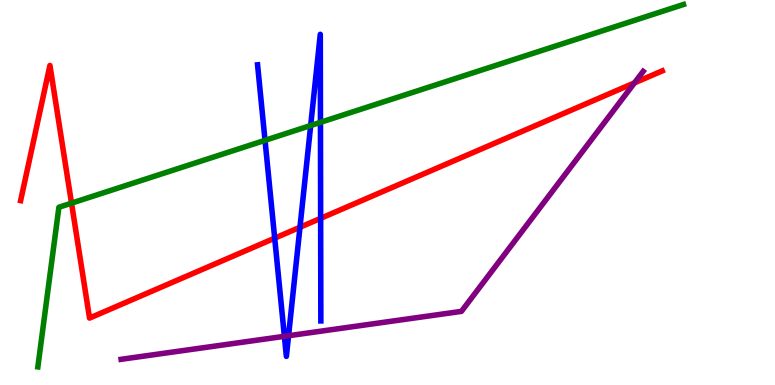[{'lines': ['blue', 'red'], 'intersections': [{'x': 3.54, 'y': 3.81}, {'x': 3.87, 'y': 4.1}, {'x': 4.14, 'y': 4.33}]}, {'lines': ['green', 'red'], 'intersections': [{'x': 0.923, 'y': 4.72}]}, {'lines': ['purple', 'red'], 'intersections': [{'x': 8.19, 'y': 7.85}]}, {'lines': ['blue', 'green'], 'intersections': [{'x': 3.42, 'y': 6.35}, {'x': 4.01, 'y': 6.74}, {'x': 4.13, 'y': 6.82}]}, {'lines': ['blue', 'purple'], 'intersections': [{'x': 3.67, 'y': 1.26}, {'x': 3.72, 'y': 1.28}]}, {'lines': ['green', 'purple'], 'intersections': []}]